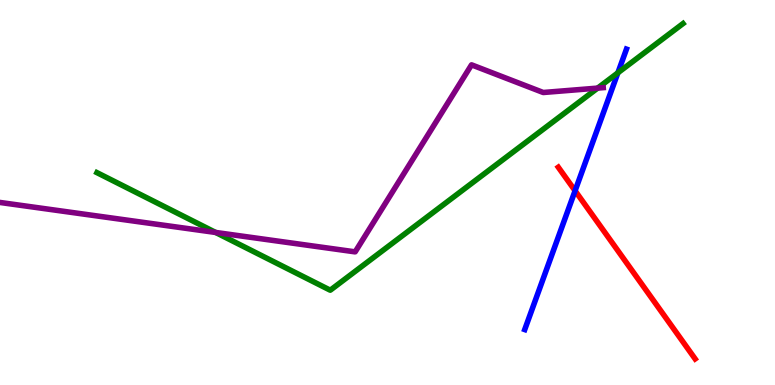[{'lines': ['blue', 'red'], 'intersections': [{'x': 7.42, 'y': 5.05}]}, {'lines': ['green', 'red'], 'intersections': []}, {'lines': ['purple', 'red'], 'intersections': []}, {'lines': ['blue', 'green'], 'intersections': [{'x': 7.97, 'y': 8.11}]}, {'lines': ['blue', 'purple'], 'intersections': []}, {'lines': ['green', 'purple'], 'intersections': [{'x': 2.78, 'y': 3.96}, {'x': 7.71, 'y': 7.71}]}]